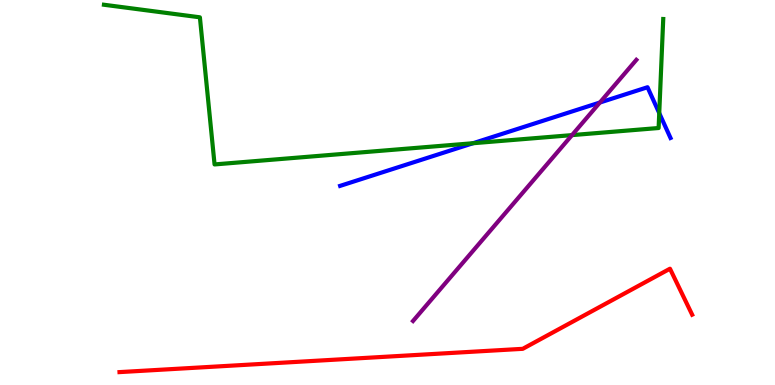[{'lines': ['blue', 'red'], 'intersections': []}, {'lines': ['green', 'red'], 'intersections': []}, {'lines': ['purple', 'red'], 'intersections': []}, {'lines': ['blue', 'green'], 'intersections': [{'x': 6.1, 'y': 6.28}, {'x': 8.51, 'y': 7.06}]}, {'lines': ['blue', 'purple'], 'intersections': [{'x': 7.74, 'y': 7.34}]}, {'lines': ['green', 'purple'], 'intersections': [{'x': 7.38, 'y': 6.49}]}]